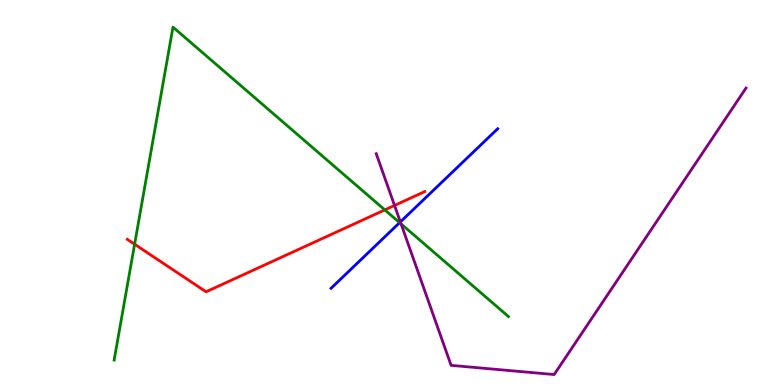[{'lines': ['blue', 'red'], 'intersections': []}, {'lines': ['green', 'red'], 'intersections': [{'x': 1.74, 'y': 3.66}, {'x': 4.97, 'y': 4.55}]}, {'lines': ['purple', 'red'], 'intersections': [{'x': 5.09, 'y': 4.66}]}, {'lines': ['blue', 'green'], 'intersections': [{'x': 5.16, 'y': 4.22}]}, {'lines': ['blue', 'purple'], 'intersections': [{'x': 5.17, 'y': 4.24}]}, {'lines': ['green', 'purple'], 'intersections': [{'x': 5.18, 'y': 4.18}]}]